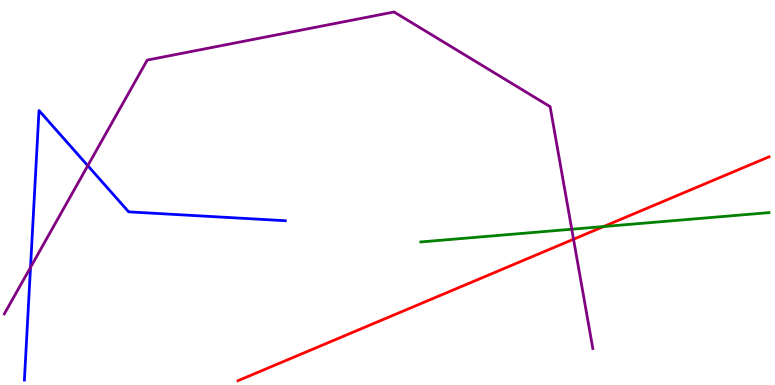[{'lines': ['blue', 'red'], 'intersections': []}, {'lines': ['green', 'red'], 'intersections': [{'x': 7.79, 'y': 4.12}]}, {'lines': ['purple', 'red'], 'intersections': [{'x': 7.4, 'y': 3.79}]}, {'lines': ['blue', 'green'], 'intersections': []}, {'lines': ['blue', 'purple'], 'intersections': [{'x': 0.394, 'y': 3.05}, {'x': 1.13, 'y': 5.7}]}, {'lines': ['green', 'purple'], 'intersections': [{'x': 7.38, 'y': 4.05}]}]